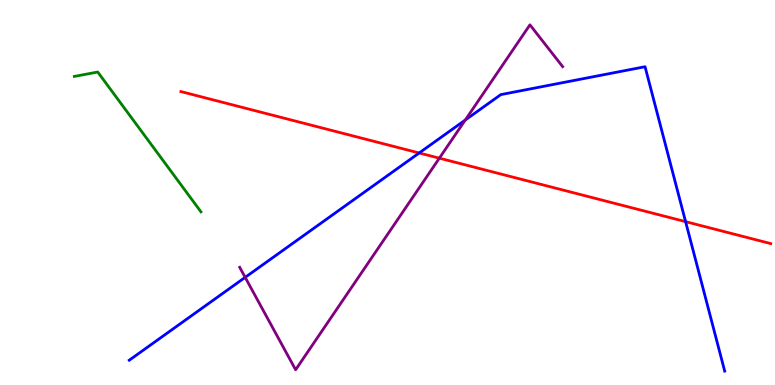[{'lines': ['blue', 'red'], 'intersections': [{'x': 5.41, 'y': 6.03}, {'x': 8.85, 'y': 4.24}]}, {'lines': ['green', 'red'], 'intersections': []}, {'lines': ['purple', 'red'], 'intersections': [{'x': 5.67, 'y': 5.89}]}, {'lines': ['blue', 'green'], 'intersections': []}, {'lines': ['blue', 'purple'], 'intersections': [{'x': 3.16, 'y': 2.8}, {'x': 6.0, 'y': 6.88}]}, {'lines': ['green', 'purple'], 'intersections': []}]